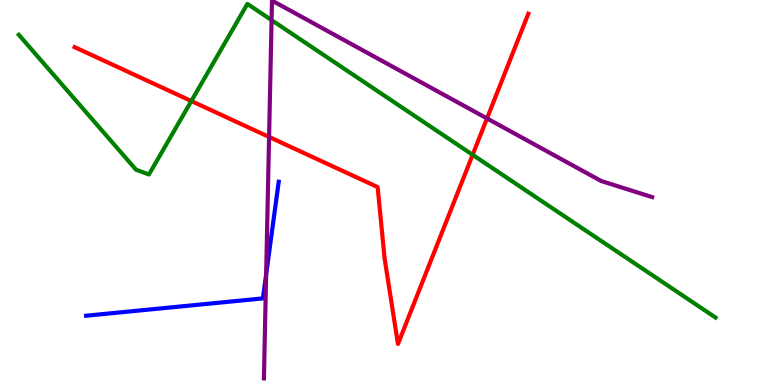[{'lines': ['blue', 'red'], 'intersections': []}, {'lines': ['green', 'red'], 'intersections': [{'x': 2.47, 'y': 7.38}, {'x': 6.1, 'y': 5.98}]}, {'lines': ['purple', 'red'], 'intersections': [{'x': 3.47, 'y': 6.44}, {'x': 6.28, 'y': 6.92}]}, {'lines': ['blue', 'green'], 'intersections': []}, {'lines': ['blue', 'purple'], 'intersections': [{'x': 3.43, 'y': 2.87}]}, {'lines': ['green', 'purple'], 'intersections': [{'x': 3.5, 'y': 9.48}]}]